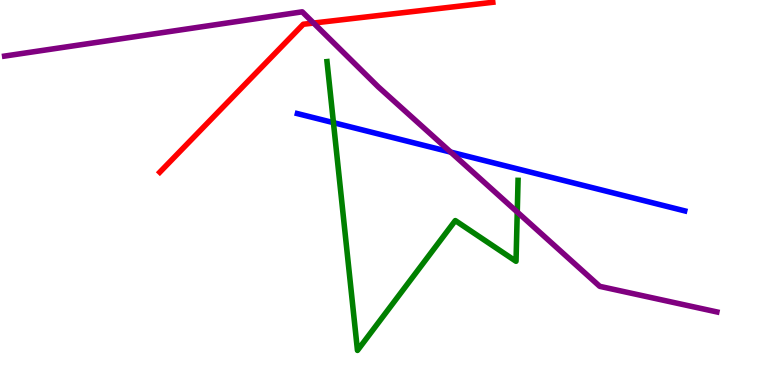[{'lines': ['blue', 'red'], 'intersections': []}, {'lines': ['green', 'red'], 'intersections': []}, {'lines': ['purple', 'red'], 'intersections': [{'x': 4.05, 'y': 9.4}]}, {'lines': ['blue', 'green'], 'intersections': [{'x': 4.3, 'y': 6.81}]}, {'lines': ['blue', 'purple'], 'intersections': [{'x': 5.82, 'y': 6.05}]}, {'lines': ['green', 'purple'], 'intersections': [{'x': 6.67, 'y': 4.49}]}]